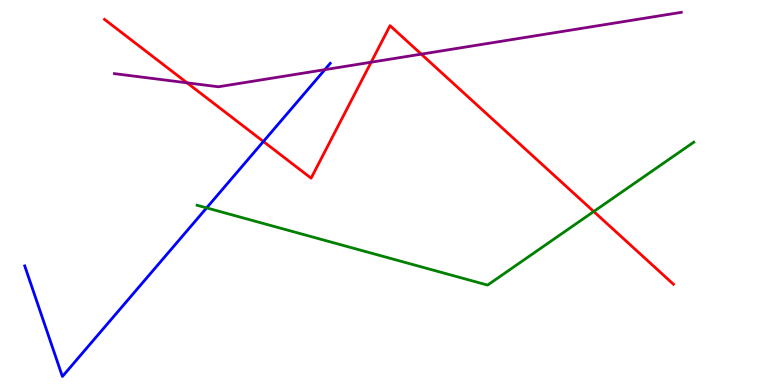[{'lines': ['blue', 'red'], 'intersections': [{'x': 3.4, 'y': 6.32}]}, {'lines': ['green', 'red'], 'intersections': [{'x': 7.66, 'y': 4.51}]}, {'lines': ['purple', 'red'], 'intersections': [{'x': 2.41, 'y': 7.85}, {'x': 4.79, 'y': 8.38}, {'x': 5.44, 'y': 8.59}]}, {'lines': ['blue', 'green'], 'intersections': [{'x': 2.67, 'y': 4.6}]}, {'lines': ['blue', 'purple'], 'intersections': [{'x': 4.19, 'y': 8.19}]}, {'lines': ['green', 'purple'], 'intersections': []}]